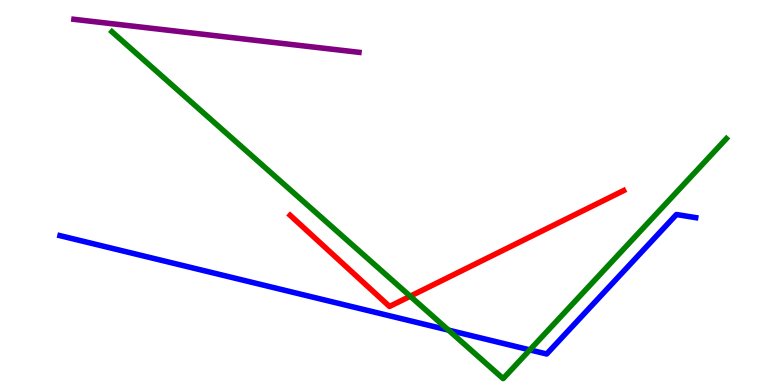[{'lines': ['blue', 'red'], 'intersections': []}, {'lines': ['green', 'red'], 'intersections': [{'x': 5.29, 'y': 2.31}]}, {'lines': ['purple', 'red'], 'intersections': []}, {'lines': ['blue', 'green'], 'intersections': [{'x': 5.79, 'y': 1.43}, {'x': 6.84, 'y': 0.912}]}, {'lines': ['blue', 'purple'], 'intersections': []}, {'lines': ['green', 'purple'], 'intersections': []}]